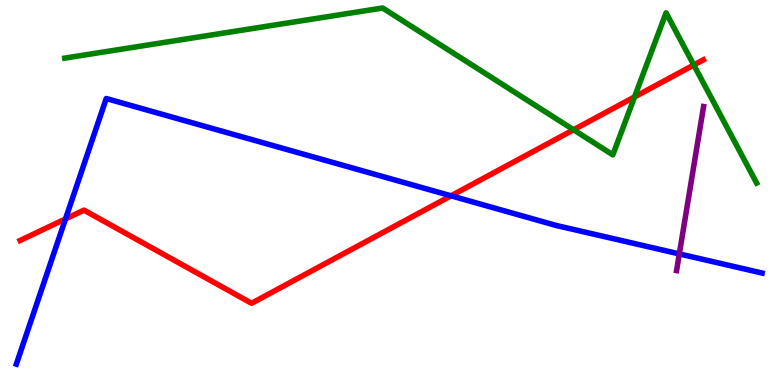[{'lines': ['blue', 'red'], 'intersections': [{'x': 0.845, 'y': 4.31}, {'x': 5.82, 'y': 4.91}]}, {'lines': ['green', 'red'], 'intersections': [{'x': 7.4, 'y': 6.63}, {'x': 8.19, 'y': 7.48}, {'x': 8.95, 'y': 8.31}]}, {'lines': ['purple', 'red'], 'intersections': []}, {'lines': ['blue', 'green'], 'intersections': []}, {'lines': ['blue', 'purple'], 'intersections': [{'x': 8.77, 'y': 3.4}]}, {'lines': ['green', 'purple'], 'intersections': []}]